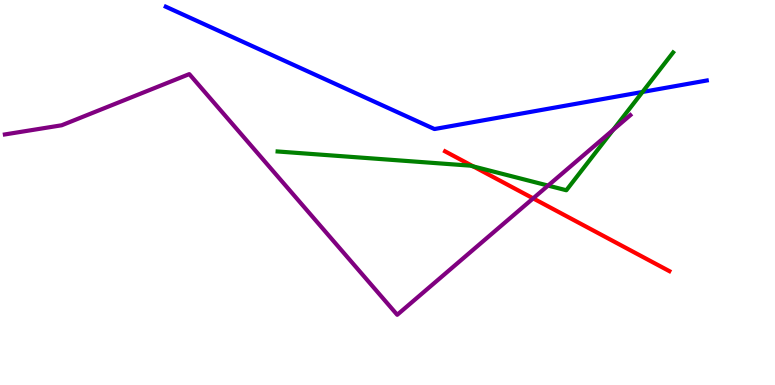[{'lines': ['blue', 'red'], 'intersections': []}, {'lines': ['green', 'red'], 'intersections': [{'x': 6.11, 'y': 5.68}]}, {'lines': ['purple', 'red'], 'intersections': [{'x': 6.88, 'y': 4.85}]}, {'lines': ['blue', 'green'], 'intersections': [{'x': 8.29, 'y': 7.61}]}, {'lines': ['blue', 'purple'], 'intersections': []}, {'lines': ['green', 'purple'], 'intersections': [{'x': 7.07, 'y': 5.18}, {'x': 7.91, 'y': 6.63}]}]